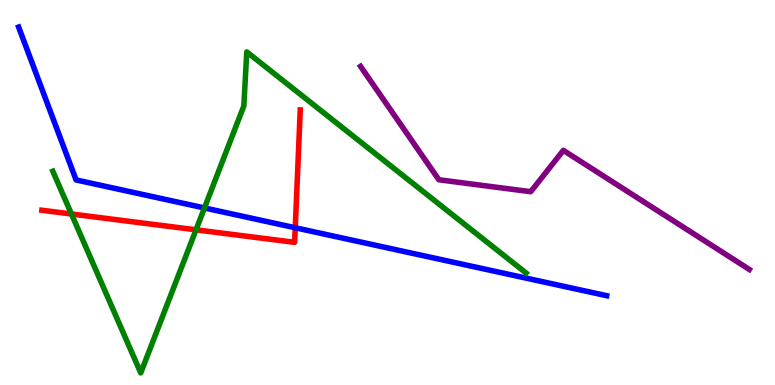[{'lines': ['blue', 'red'], 'intersections': [{'x': 3.81, 'y': 4.08}]}, {'lines': ['green', 'red'], 'intersections': [{'x': 0.922, 'y': 4.44}, {'x': 2.53, 'y': 4.03}]}, {'lines': ['purple', 'red'], 'intersections': []}, {'lines': ['blue', 'green'], 'intersections': [{'x': 2.64, 'y': 4.6}]}, {'lines': ['blue', 'purple'], 'intersections': []}, {'lines': ['green', 'purple'], 'intersections': []}]